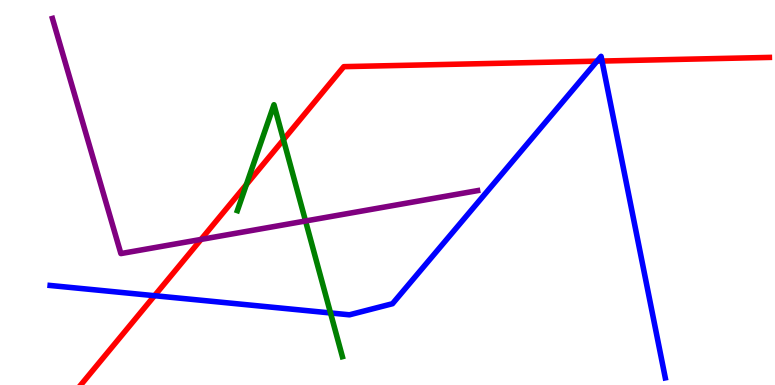[{'lines': ['blue', 'red'], 'intersections': [{'x': 1.99, 'y': 2.32}, {'x': 7.7, 'y': 8.41}, {'x': 7.77, 'y': 8.41}]}, {'lines': ['green', 'red'], 'intersections': [{'x': 3.18, 'y': 5.21}, {'x': 3.66, 'y': 6.37}]}, {'lines': ['purple', 'red'], 'intersections': [{'x': 2.59, 'y': 3.78}]}, {'lines': ['blue', 'green'], 'intersections': [{'x': 4.26, 'y': 1.87}]}, {'lines': ['blue', 'purple'], 'intersections': []}, {'lines': ['green', 'purple'], 'intersections': [{'x': 3.94, 'y': 4.26}]}]